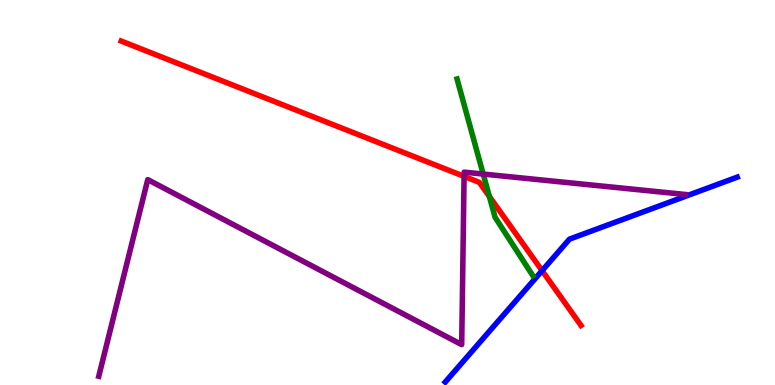[{'lines': ['blue', 'red'], 'intersections': [{'x': 6.99, 'y': 2.97}]}, {'lines': ['green', 'red'], 'intersections': [{'x': 6.31, 'y': 4.9}]}, {'lines': ['purple', 'red'], 'intersections': [{'x': 5.99, 'y': 5.42}]}, {'lines': ['blue', 'green'], 'intersections': []}, {'lines': ['blue', 'purple'], 'intersections': []}, {'lines': ['green', 'purple'], 'intersections': [{'x': 6.23, 'y': 5.48}]}]